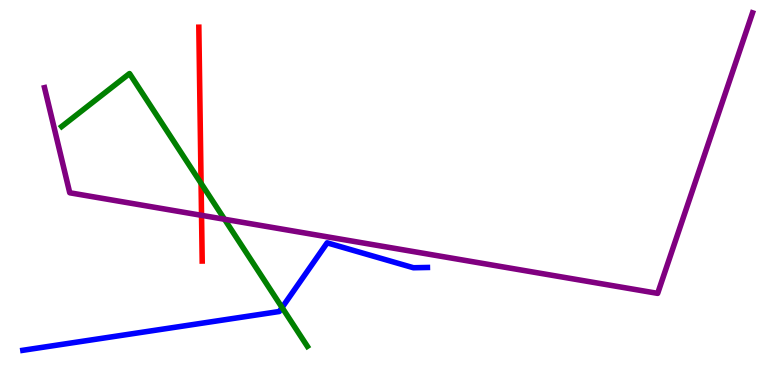[{'lines': ['blue', 'red'], 'intersections': []}, {'lines': ['green', 'red'], 'intersections': [{'x': 2.59, 'y': 5.24}]}, {'lines': ['purple', 'red'], 'intersections': [{'x': 2.6, 'y': 4.41}]}, {'lines': ['blue', 'green'], 'intersections': [{'x': 3.64, 'y': 2.01}]}, {'lines': ['blue', 'purple'], 'intersections': []}, {'lines': ['green', 'purple'], 'intersections': [{'x': 2.9, 'y': 4.3}]}]